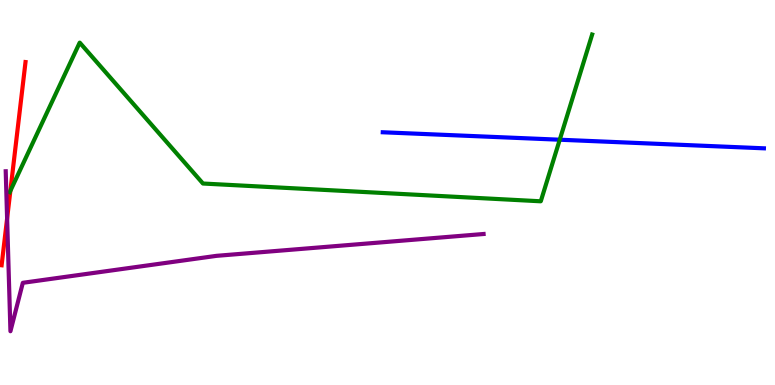[{'lines': ['blue', 'red'], 'intersections': []}, {'lines': ['green', 'red'], 'intersections': [{'x': 0.134, 'y': 5.04}]}, {'lines': ['purple', 'red'], 'intersections': [{'x': 0.0918, 'y': 4.32}]}, {'lines': ['blue', 'green'], 'intersections': [{'x': 7.22, 'y': 6.37}]}, {'lines': ['blue', 'purple'], 'intersections': []}, {'lines': ['green', 'purple'], 'intersections': []}]